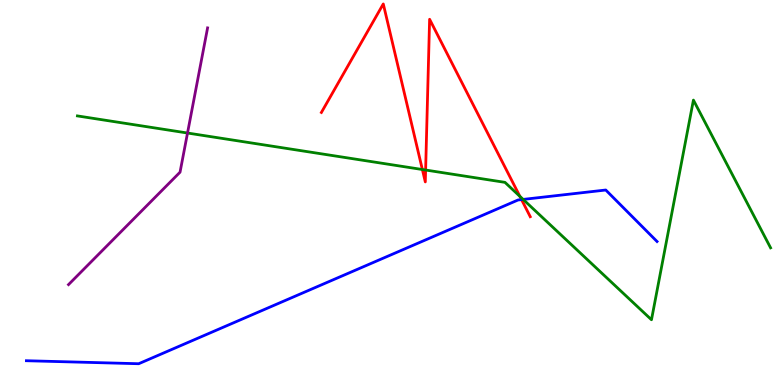[{'lines': ['blue', 'red'], 'intersections': [{'x': 6.73, 'y': 4.82}]}, {'lines': ['green', 'red'], 'intersections': [{'x': 5.45, 'y': 5.6}, {'x': 5.49, 'y': 5.58}, {'x': 6.71, 'y': 4.9}]}, {'lines': ['purple', 'red'], 'intersections': []}, {'lines': ['blue', 'green'], 'intersections': [{'x': 6.75, 'y': 4.82}]}, {'lines': ['blue', 'purple'], 'intersections': []}, {'lines': ['green', 'purple'], 'intersections': [{'x': 2.42, 'y': 6.54}]}]